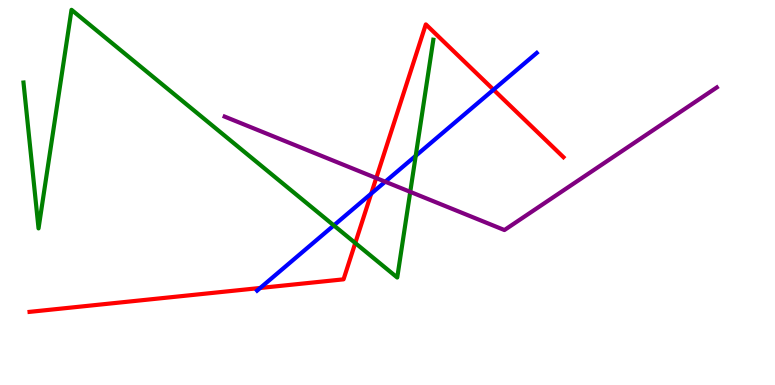[{'lines': ['blue', 'red'], 'intersections': [{'x': 3.36, 'y': 2.52}, {'x': 4.79, 'y': 4.97}, {'x': 6.37, 'y': 7.67}]}, {'lines': ['green', 'red'], 'intersections': [{'x': 4.58, 'y': 3.69}]}, {'lines': ['purple', 'red'], 'intersections': [{'x': 4.85, 'y': 5.38}]}, {'lines': ['blue', 'green'], 'intersections': [{'x': 4.31, 'y': 4.15}, {'x': 5.36, 'y': 5.95}]}, {'lines': ['blue', 'purple'], 'intersections': [{'x': 4.97, 'y': 5.28}]}, {'lines': ['green', 'purple'], 'intersections': [{'x': 5.29, 'y': 5.02}]}]